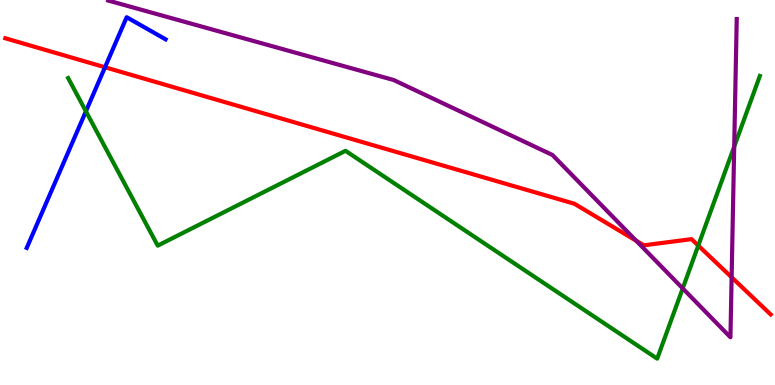[{'lines': ['blue', 'red'], 'intersections': [{'x': 1.35, 'y': 8.25}]}, {'lines': ['green', 'red'], 'intersections': [{'x': 9.01, 'y': 3.62}]}, {'lines': ['purple', 'red'], 'intersections': [{'x': 8.21, 'y': 3.75}, {'x': 9.44, 'y': 2.8}]}, {'lines': ['blue', 'green'], 'intersections': [{'x': 1.11, 'y': 7.11}]}, {'lines': ['blue', 'purple'], 'intersections': []}, {'lines': ['green', 'purple'], 'intersections': [{'x': 8.81, 'y': 2.51}, {'x': 9.47, 'y': 6.19}]}]